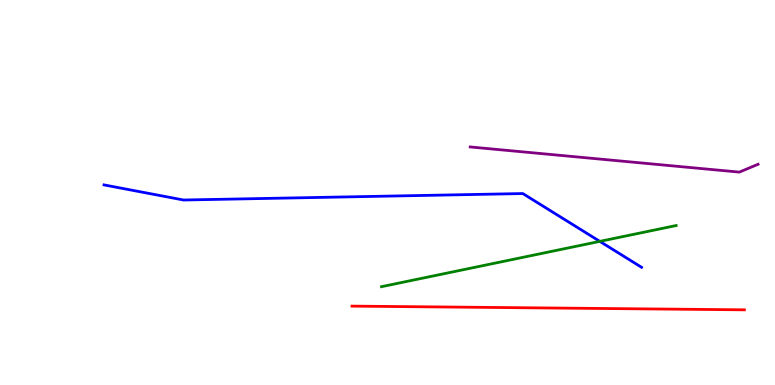[{'lines': ['blue', 'red'], 'intersections': []}, {'lines': ['green', 'red'], 'intersections': []}, {'lines': ['purple', 'red'], 'intersections': []}, {'lines': ['blue', 'green'], 'intersections': [{'x': 7.74, 'y': 3.73}]}, {'lines': ['blue', 'purple'], 'intersections': []}, {'lines': ['green', 'purple'], 'intersections': []}]